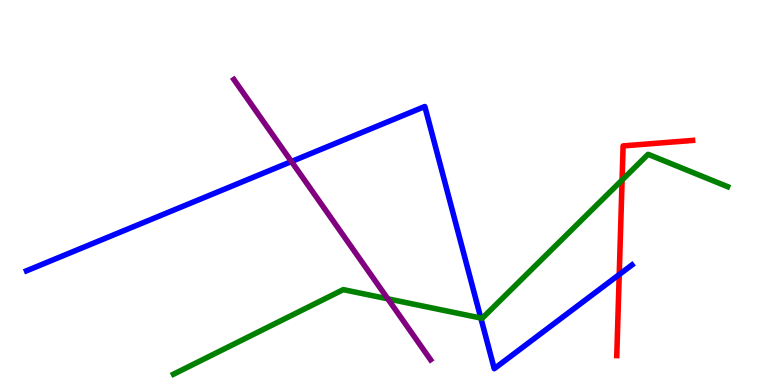[{'lines': ['blue', 'red'], 'intersections': [{'x': 7.99, 'y': 2.87}]}, {'lines': ['green', 'red'], 'intersections': [{'x': 8.03, 'y': 5.32}]}, {'lines': ['purple', 'red'], 'intersections': []}, {'lines': ['blue', 'green'], 'intersections': [{'x': 6.2, 'y': 1.74}]}, {'lines': ['blue', 'purple'], 'intersections': [{'x': 3.76, 'y': 5.8}]}, {'lines': ['green', 'purple'], 'intersections': [{'x': 5.0, 'y': 2.24}]}]